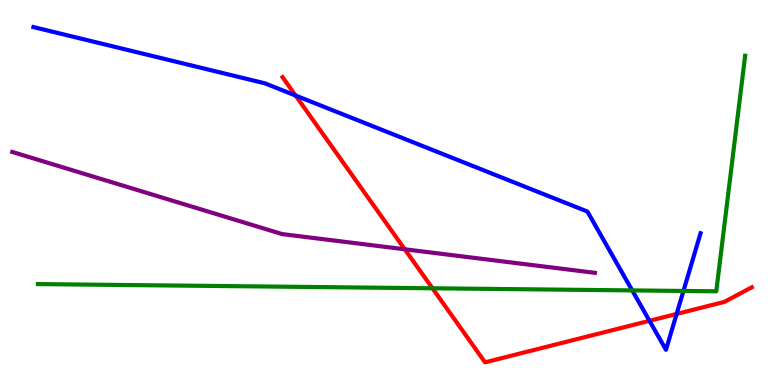[{'lines': ['blue', 'red'], 'intersections': [{'x': 3.81, 'y': 7.52}, {'x': 8.38, 'y': 1.67}, {'x': 8.73, 'y': 1.85}]}, {'lines': ['green', 'red'], 'intersections': [{'x': 5.58, 'y': 2.51}]}, {'lines': ['purple', 'red'], 'intersections': [{'x': 5.22, 'y': 3.53}]}, {'lines': ['blue', 'green'], 'intersections': [{'x': 8.16, 'y': 2.46}, {'x': 8.82, 'y': 2.44}]}, {'lines': ['blue', 'purple'], 'intersections': []}, {'lines': ['green', 'purple'], 'intersections': []}]